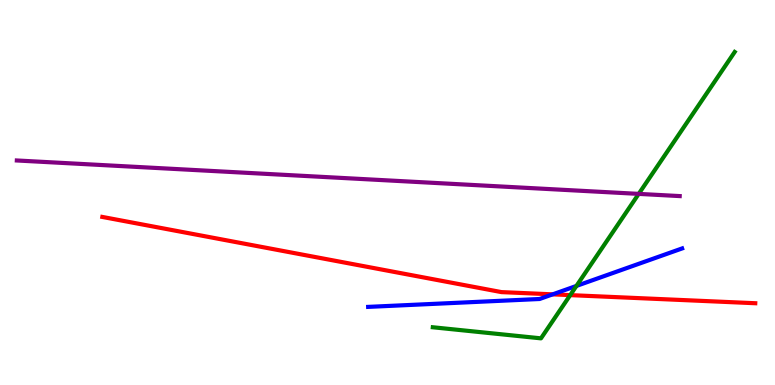[{'lines': ['blue', 'red'], 'intersections': [{'x': 7.13, 'y': 2.35}]}, {'lines': ['green', 'red'], 'intersections': [{'x': 7.36, 'y': 2.33}]}, {'lines': ['purple', 'red'], 'intersections': []}, {'lines': ['blue', 'green'], 'intersections': [{'x': 7.44, 'y': 2.57}]}, {'lines': ['blue', 'purple'], 'intersections': []}, {'lines': ['green', 'purple'], 'intersections': [{'x': 8.24, 'y': 4.96}]}]